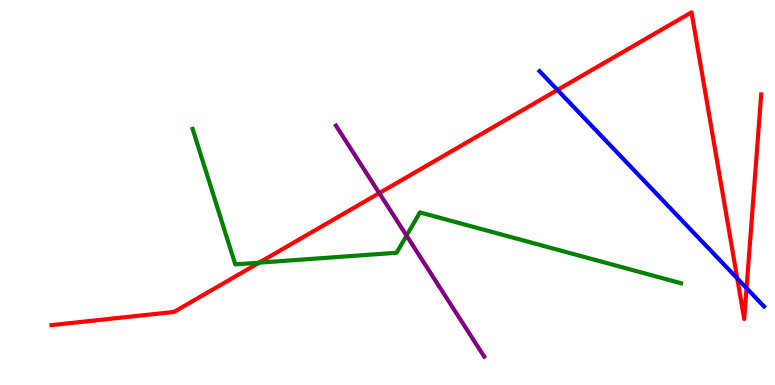[{'lines': ['blue', 'red'], 'intersections': [{'x': 7.19, 'y': 7.66}, {'x': 9.51, 'y': 2.77}, {'x': 9.63, 'y': 2.52}]}, {'lines': ['green', 'red'], 'intersections': [{'x': 3.34, 'y': 3.18}]}, {'lines': ['purple', 'red'], 'intersections': [{'x': 4.89, 'y': 4.98}]}, {'lines': ['blue', 'green'], 'intersections': []}, {'lines': ['blue', 'purple'], 'intersections': []}, {'lines': ['green', 'purple'], 'intersections': [{'x': 5.25, 'y': 3.88}]}]